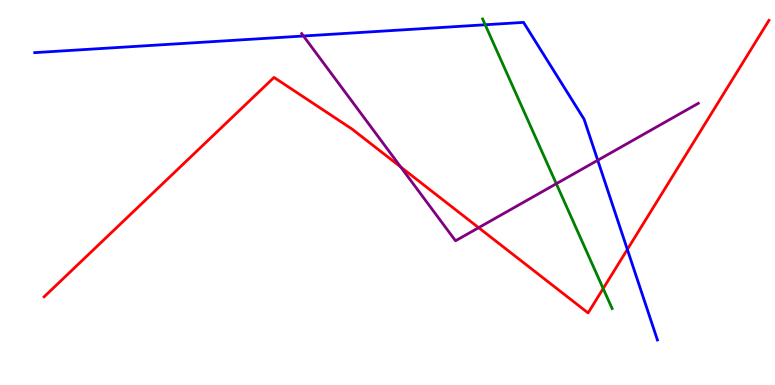[{'lines': ['blue', 'red'], 'intersections': [{'x': 8.09, 'y': 3.52}]}, {'lines': ['green', 'red'], 'intersections': [{'x': 7.78, 'y': 2.51}]}, {'lines': ['purple', 'red'], 'intersections': [{'x': 5.17, 'y': 5.66}, {'x': 6.18, 'y': 4.09}]}, {'lines': ['blue', 'green'], 'intersections': [{'x': 6.26, 'y': 9.36}]}, {'lines': ['blue', 'purple'], 'intersections': [{'x': 3.92, 'y': 9.06}, {'x': 7.71, 'y': 5.84}]}, {'lines': ['green', 'purple'], 'intersections': [{'x': 7.18, 'y': 5.23}]}]